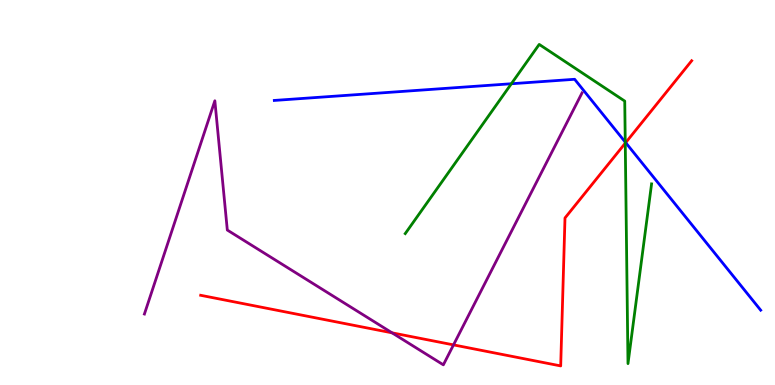[{'lines': ['blue', 'red'], 'intersections': [{'x': 8.07, 'y': 6.3}]}, {'lines': ['green', 'red'], 'intersections': [{'x': 8.07, 'y': 6.28}]}, {'lines': ['purple', 'red'], 'intersections': [{'x': 5.06, 'y': 1.35}, {'x': 5.85, 'y': 1.04}]}, {'lines': ['blue', 'green'], 'intersections': [{'x': 6.6, 'y': 7.82}, {'x': 8.07, 'y': 6.31}]}, {'lines': ['blue', 'purple'], 'intersections': []}, {'lines': ['green', 'purple'], 'intersections': []}]